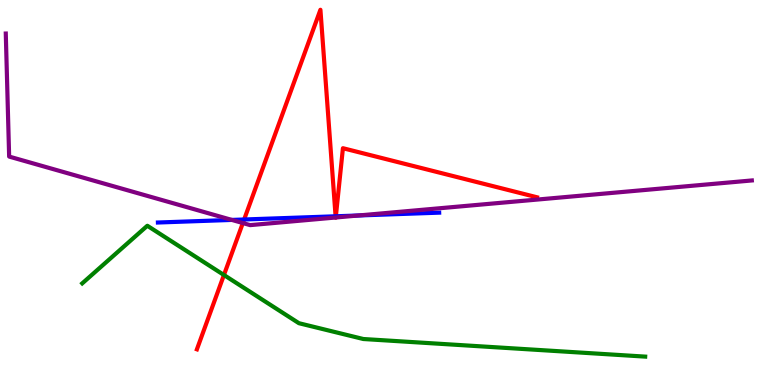[{'lines': ['blue', 'red'], 'intersections': [{'x': 3.15, 'y': 4.3}, {'x': 4.33, 'y': 4.38}, {'x': 4.33, 'y': 4.38}]}, {'lines': ['green', 'red'], 'intersections': [{'x': 2.89, 'y': 2.86}]}, {'lines': ['purple', 'red'], 'intersections': [{'x': 3.13, 'y': 4.21}, {'x': 4.33, 'y': 4.35}, {'x': 4.33, 'y': 4.35}]}, {'lines': ['blue', 'green'], 'intersections': []}, {'lines': ['blue', 'purple'], 'intersections': [{'x': 2.99, 'y': 4.29}, {'x': 4.63, 'y': 4.4}]}, {'lines': ['green', 'purple'], 'intersections': []}]